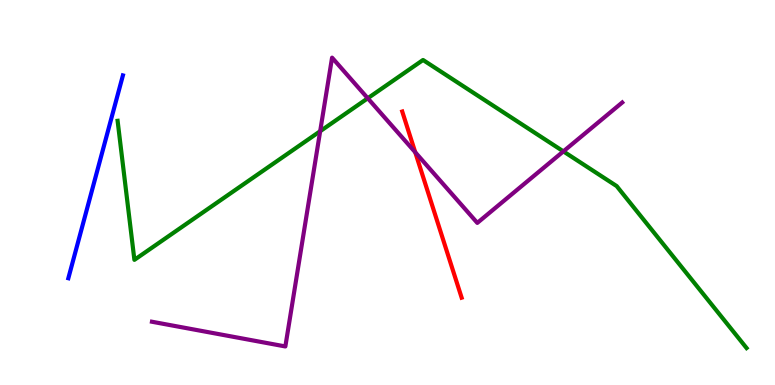[{'lines': ['blue', 'red'], 'intersections': []}, {'lines': ['green', 'red'], 'intersections': []}, {'lines': ['purple', 'red'], 'intersections': [{'x': 5.36, 'y': 6.04}]}, {'lines': ['blue', 'green'], 'intersections': []}, {'lines': ['blue', 'purple'], 'intersections': []}, {'lines': ['green', 'purple'], 'intersections': [{'x': 4.13, 'y': 6.59}, {'x': 4.75, 'y': 7.45}, {'x': 7.27, 'y': 6.07}]}]